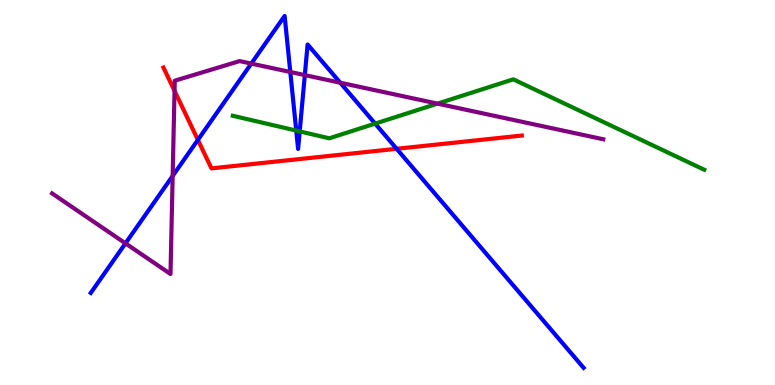[{'lines': ['blue', 'red'], 'intersections': [{'x': 2.55, 'y': 6.37}, {'x': 5.12, 'y': 6.14}]}, {'lines': ['green', 'red'], 'intersections': []}, {'lines': ['purple', 'red'], 'intersections': [{'x': 2.25, 'y': 7.64}]}, {'lines': ['blue', 'green'], 'intersections': [{'x': 3.82, 'y': 6.61}, {'x': 3.87, 'y': 6.59}, {'x': 4.84, 'y': 6.79}]}, {'lines': ['blue', 'purple'], 'intersections': [{'x': 1.62, 'y': 3.68}, {'x': 2.23, 'y': 5.43}, {'x': 3.24, 'y': 8.35}, {'x': 3.75, 'y': 8.13}, {'x': 3.93, 'y': 8.05}, {'x': 4.39, 'y': 7.85}]}, {'lines': ['green', 'purple'], 'intersections': [{'x': 5.65, 'y': 7.31}]}]